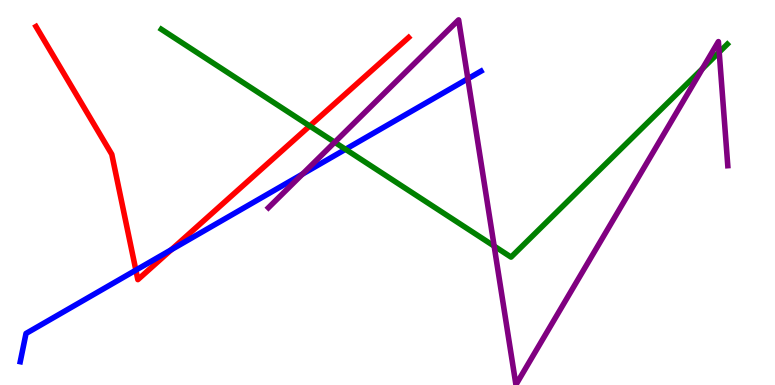[{'lines': ['blue', 'red'], 'intersections': [{'x': 1.75, 'y': 2.98}, {'x': 2.21, 'y': 3.51}]}, {'lines': ['green', 'red'], 'intersections': [{'x': 4.0, 'y': 6.73}]}, {'lines': ['purple', 'red'], 'intersections': []}, {'lines': ['blue', 'green'], 'intersections': [{'x': 4.46, 'y': 6.12}]}, {'lines': ['blue', 'purple'], 'intersections': [{'x': 3.9, 'y': 5.48}, {'x': 6.04, 'y': 7.95}]}, {'lines': ['green', 'purple'], 'intersections': [{'x': 4.32, 'y': 6.31}, {'x': 6.38, 'y': 3.61}, {'x': 9.06, 'y': 8.22}, {'x': 9.28, 'y': 8.65}]}]